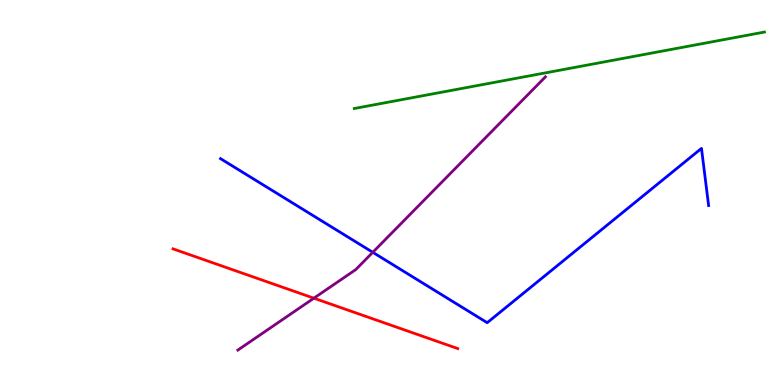[{'lines': ['blue', 'red'], 'intersections': []}, {'lines': ['green', 'red'], 'intersections': []}, {'lines': ['purple', 'red'], 'intersections': [{'x': 4.05, 'y': 2.25}]}, {'lines': ['blue', 'green'], 'intersections': []}, {'lines': ['blue', 'purple'], 'intersections': [{'x': 4.81, 'y': 3.45}]}, {'lines': ['green', 'purple'], 'intersections': []}]